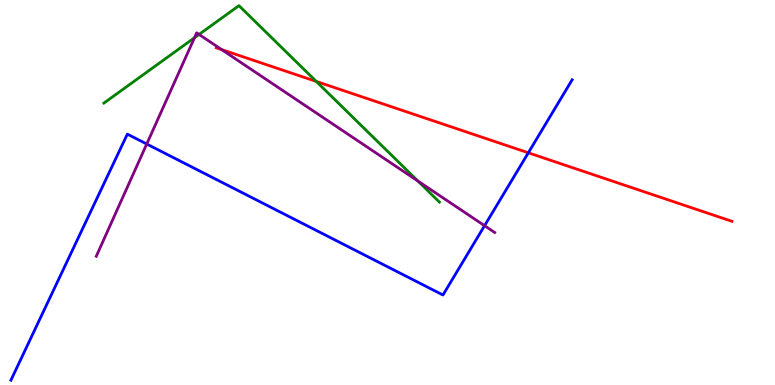[{'lines': ['blue', 'red'], 'intersections': [{'x': 6.82, 'y': 6.03}]}, {'lines': ['green', 'red'], 'intersections': [{'x': 4.08, 'y': 7.88}]}, {'lines': ['purple', 'red'], 'intersections': [{'x': 2.86, 'y': 8.71}]}, {'lines': ['blue', 'green'], 'intersections': []}, {'lines': ['blue', 'purple'], 'intersections': [{'x': 1.89, 'y': 6.26}, {'x': 6.25, 'y': 4.14}]}, {'lines': ['green', 'purple'], 'intersections': [{'x': 2.51, 'y': 9.02}, {'x': 2.57, 'y': 9.11}, {'x': 5.39, 'y': 5.3}]}]